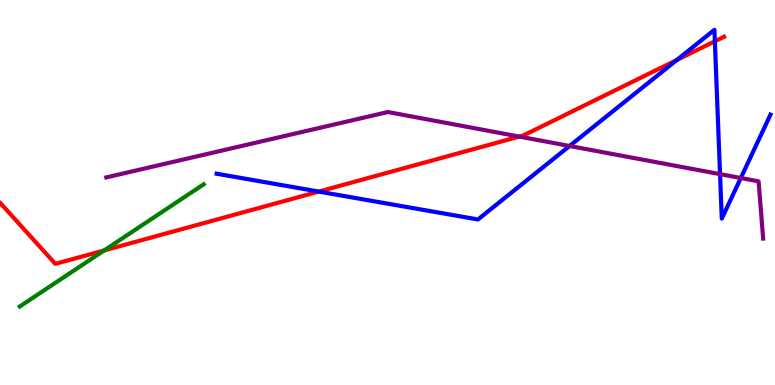[{'lines': ['blue', 'red'], 'intersections': [{'x': 4.11, 'y': 5.02}, {'x': 8.73, 'y': 8.44}, {'x': 9.22, 'y': 8.93}]}, {'lines': ['green', 'red'], 'intersections': [{'x': 1.34, 'y': 3.49}]}, {'lines': ['purple', 'red'], 'intersections': [{'x': 6.7, 'y': 6.45}]}, {'lines': ['blue', 'green'], 'intersections': []}, {'lines': ['blue', 'purple'], 'intersections': [{'x': 7.35, 'y': 6.21}, {'x': 9.29, 'y': 5.48}, {'x': 9.56, 'y': 5.38}]}, {'lines': ['green', 'purple'], 'intersections': []}]